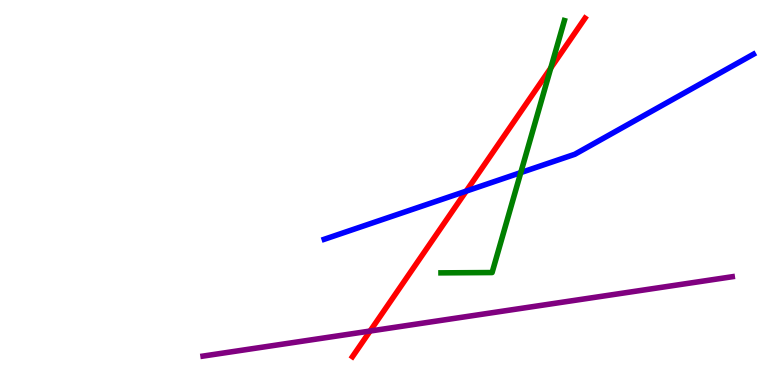[{'lines': ['blue', 'red'], 'intersections': [{'x': 6.02, 'y': 5.04}]}, {'lines': ['green', 'red'], 'intersections': [{'x': 7.11, 'y': 8.23}]}, {'lines': ['purple', 'red'], 'intersections': [{'x': 4.78, 'y': 1.4}]}, {'lines': ['blue', 'green'], 'intersections': [{'x': 6.72, 'y': 5.52}]}, {'lines': ['blue', 'purple'], 'intersections': []}, {'lines': ['green', 'purple'], 'intersections': []}]